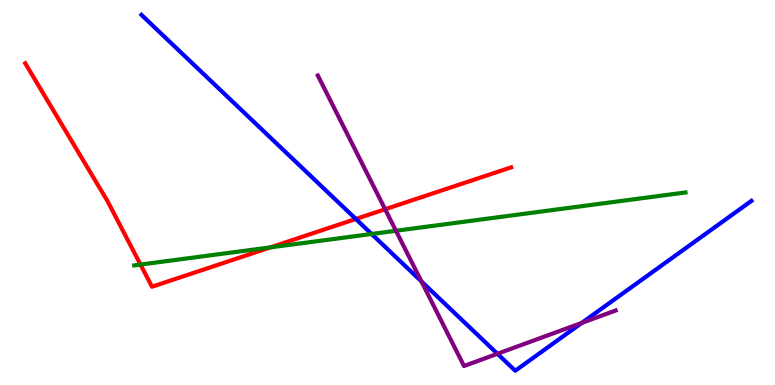[{'lines': ['blue', 'red'], 'intersections': [{'x': 4.59, 'y': 4.31}]}, {'lines': ['green', 'red'], 'intersections': [{'x': 1.81, 'y': 3.13}, {'x': 3.49, 'y': 3.57}]}, {'lines': ['purple', 'red'], 'intersections': [{'x': 4.97, 'y': 4.57}]}, {'lines': ['blue', 'green'], 'intersections': [{'x': 4.8, 'y': 3.92}]}, {'lines': ['blue', 'purple'], 'intersections': [{'x': 5.44, 'y': 2.69}, {'x': 6.42, 'y': 0.811}, {'x': 7.51, 'y': 1.61}]}, {'lines': ['green', 'purple'], 'intersections': [{'x': 5.11, 'y': 4.01}]}]